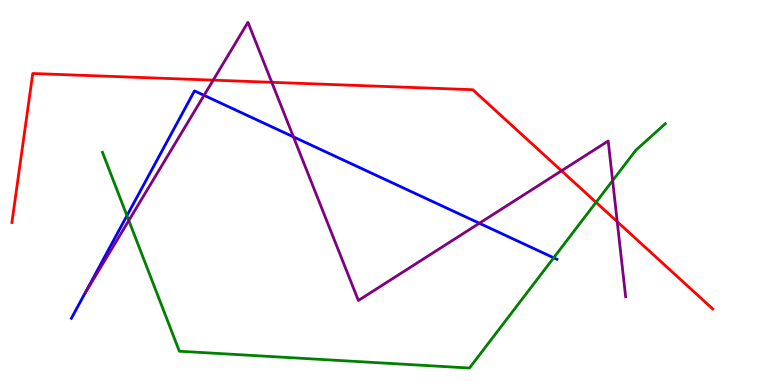[{'lines': ['blue', 'red'], 'intersections': []}, {'lines': ['green', 'red'], 'intersections': [{'x': 7.69, 'y': 4.74}]}, {'lines': ['purple', 'red'], 'intersections': [{'x': 2.75, 'y': 7.92}, {'x': 3.51, 'y': 7.86}, {'x': 7.25, 'y': 5.56}, {'x': 7.96, 'y': 4.24}]}, {'lines': ['blue', 'green'], 'intersections': [{'x': 1.64, 'y': 4.4}, {'x': 7.14, 'y': 3.3}]}, {'lines': ['blue', 'purple'], 'intersections': [{'x': 2.63, 'y': 7.52}, {'x': 3.79, 'y': 6.45}, {'x': 6.19, 'y': 4.2}]}, {'lines': ['green', 'purple'], 'intersections': [{'x': 1.66, 'y': 4.27}, {'x': 7.9, 'y': 5.31}]}]